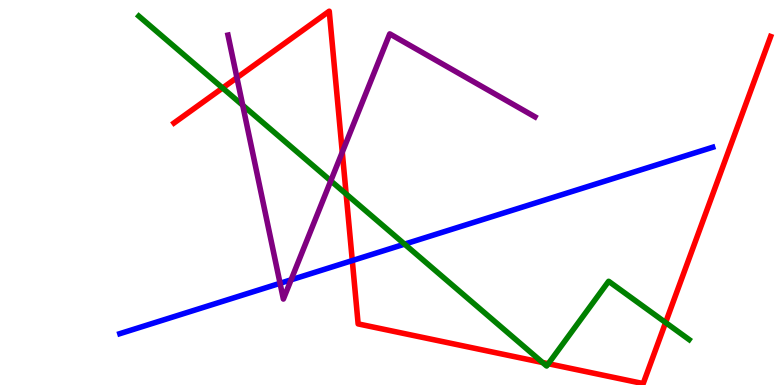[{'lines': ['blue', 'red'], 'intersections': [{'x': 4.55, 'y': 3.23}]}, {'lines': ['green', 'red'], 'intersections': [{'x': 2.87, 'y': 7.71}, {'x': 4.47, 'y': 4.96}, {'x': 7.0, 'y': 0.584}, {'x': 7.08, 'y': 0.553}, {'x': 8.59, 'y': 1.62}]}, {'lines': ['purple', 'red'], 'intersections': [{'x': 3.06, 'y': 7.98}, {'x': 4.42, 'y': 6.05}]}, {'lines': ['blue', 'green'], 'intersections': [{'x': 5.22, 'y': 3.66}]}, {'lines': ['blue', 'purple'], 'intersections': [{'x': 3.61, 'y': 2.64}, {'x': 3.76, 'y': 2.73}]}, {'lines': ['green', 'purple'], 'intersections': [{'x': 3.13, 'y': 7.27}, {'x': 4.27, 'y': 5.3}]}]